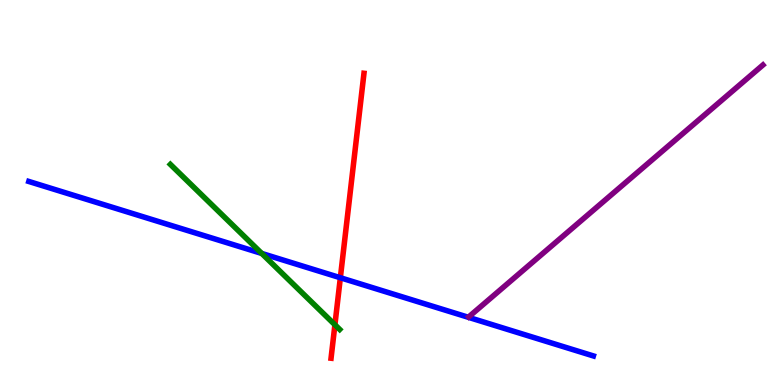[{'lines': ['blue', 'red'], 'intersections': [{'x': 4.39, 'y': 2.79}]}, {'lines': ['green', 'red'], 'intersections': [{'x': 4.32, 'y': 1.56}]}, {'lines': ['purple', 'red'], 'intersections': []}, {'lines': ['blue', 'green'], 'intersections': [{'x': 3.38, 'y': 3.42}]}, {'lines': ['blue', 'purple'], 'intersections': []}, {'lines': ['green', 'purple'], 'intersections': []}]